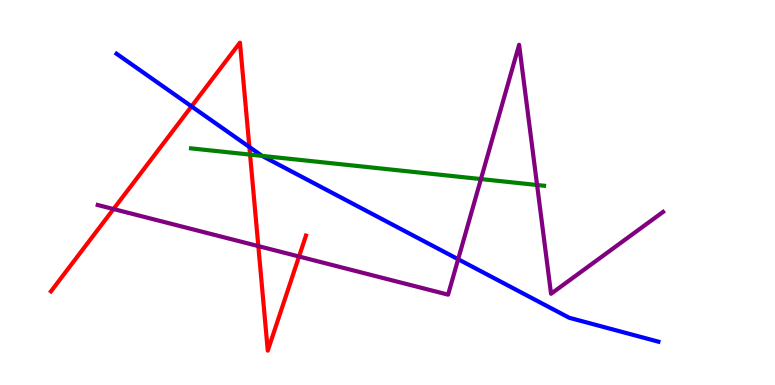[{'lines': ['blue', 'red'], 'intersections': [{'x': 2.47, 'y': 7.24}, {'x': 3.22, 'y': 6.18}]}, {'lines': ['green', 'red'], 'intersections': [{'x': 3.23, 'y': 5.98}]}, {'lines': ['purple', 'red'], 'intersections': [{'x': 1.46, 'y': 4.57}, {'x': 3.33, 'y': 3.61}, {'x': 3.86, 'y': 3.34}]}, {'lines': ['blue', 'green'], 'intersections': [{'x': 3.38, 'y': 5.95}]}, {'lines': ['blue', 'purple'], 'intersections': [{'x': 5.91, 'y': 3.27}]}, {'lines': ['green', 'purple'], 'intersections': [{'x': 6.21, 'y': 5.35}, {'x': 6.93, 'y': 5.19}]}]